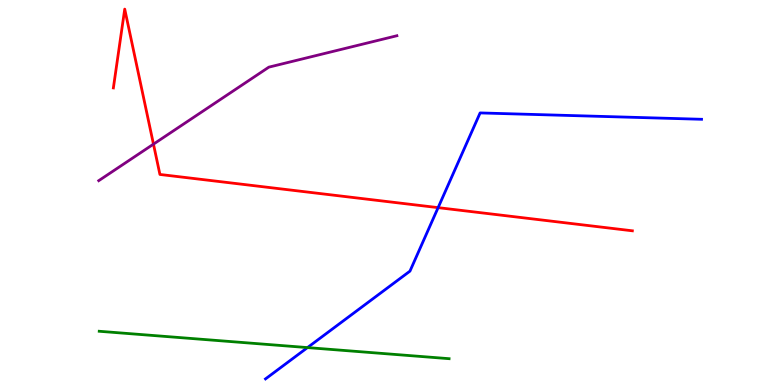[{'lines': ['blue', 'red'], 'intersections': [{'x': 5.65, 'y': 4.61}]}, {'lines': ['green', 'red'], 'intersections': []}, {'lines': ['purple', 'red'], 'intersections': [{'x': 1.98, 'y': 6.26}]}, {'lines': ['blue', 'green'], 'intersections': [{'x': 3.97, 'y': 0.972}]}, {'lines': ['blue', 'purple'], 'intersections': []}, {'lines': ['green', 'purple'], 'intersections': []}]